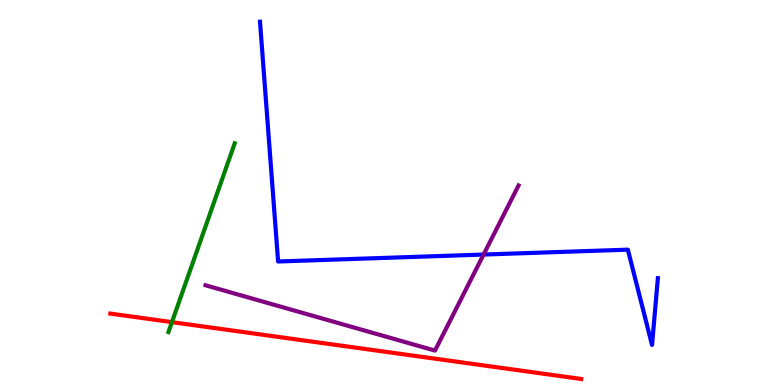[{'lines': ['blue', 'red'], 'intersections': []}, {'lines': ['green', 'red'], 'intersections': [{'x': 2.22, 'y': 1.63}]}, {'lines': ['purple', 'red'], 'intersections': []}, {'lines': ['blue', 'green'], 'intersections': []}, {'lines': ['blue', 'purple'], 'intersections': [{'x': 6.24, 'y': 3.39}]}, {'lines': ['green', 'purple'], 'intersections': []}]